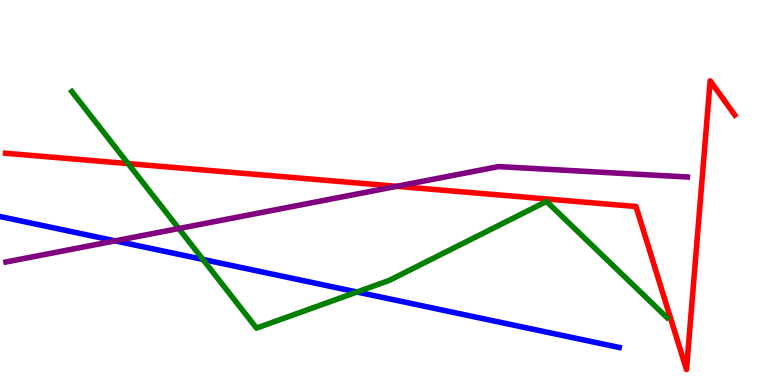[{'lines': ['blue', 'red'], 'intersections': []}, {'lines': ['green', 'red'], 'intersections': [{'x': 1.65, 'y': 5.75}]}, {'lines': ['purple', 'red'], 'intersections': [{'x': 5.12, 'y': 5.16}]}, {'lines': ['blue', 'green'], 'intersections': [{'x': 2.62, 'y': 3.26}, {'x': 4.61, 'y': 2.42}]}, {'lines': ['blue', 'purple'], 'intersections': [{'x': 1.49, 'y': 3.74}]}, {'lines': ['green', 'purple'], 'intersections': [{'x': 2.31, 'y': 4.06}]}]